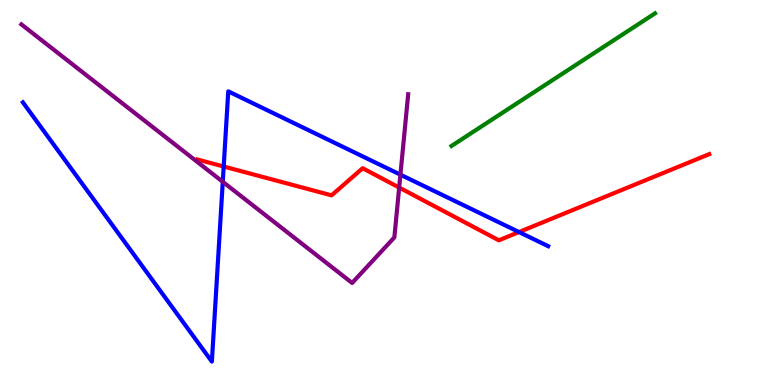[{'lines': ['blue', 'red'], 'intersections': [{'x': 2.89, 'y': 5.67}, {'x': 6.7, 'y': 3.97}]}, {'lines': ['green', 'red'], 'intersections': []}, {'lines': ['purple', 'red'], 'intersections': [{'x': 5.15, 'y': 5.13}]}, {'lines': ['blue', 'green'], 'intersections': []}, {'lines': ['blue', 'purple'], 'intersections': [{'x': 2.87, 'y': 5.28}, {'x': 5.17, 'y': 5.46}]}, {'lines': ['green', 'purple'], 'intersections': []}]